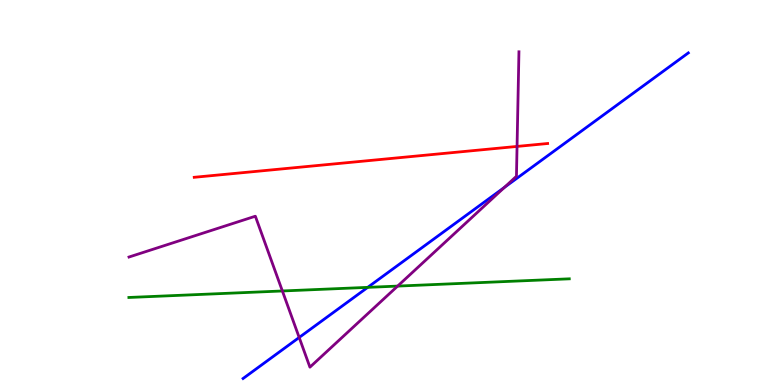[{'lines': ['blue', 'red'], 'intersections': []}, {'lines': ['green', 'red'], 'intersections': []}, {'lines': ['purple', 'red'], 'intersections': [{'x': 6.67, 'y': 6.2}]}, {'lines': ['blue', 'green'], 'intersections': [{'x': 4.74, 'y': 2.54}]}, {'lines': ['blue', 'purple'], 'intersections': [{'x': 3.86, 'y': 1.23}, {'x': 6.51, 'y': 5.13}]}, {'lines': ['green', 'purple'], 'intersections': [{'x': 3.64, 'y': 2.44}, {'x': 5.13, 'y': 2.57}]}]